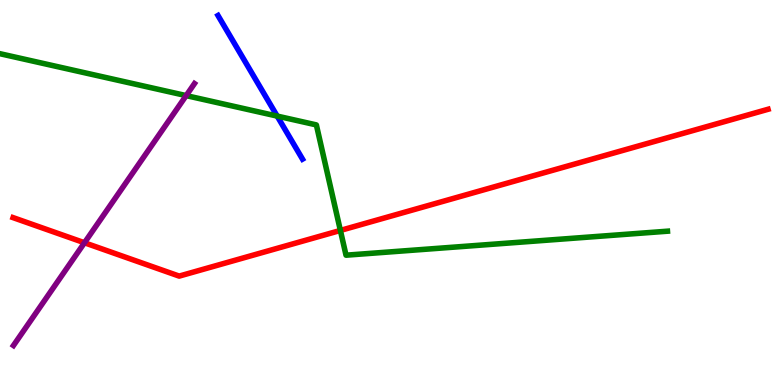[{'lines': ['blue', 'red'], 'intersections': []}, {'lines': ['green', 'red'], 'intersections': [{'x': 4.39, 'y': 4.01}]}, {'lines': ['purple', 'red'], 'intersections': [{'x': 1.09, 'y': 3.69}]}, {'lines': ['blue', 'green'], 'intersections': [{'x': 3.58, 'y': 6.98}]}, {'lines': ['blue', 'purple'], 'intersections': []}, {'lines': ['green', 'purple'], 'intersections': [{'x': 2.4, 'y': 7.52}]}]